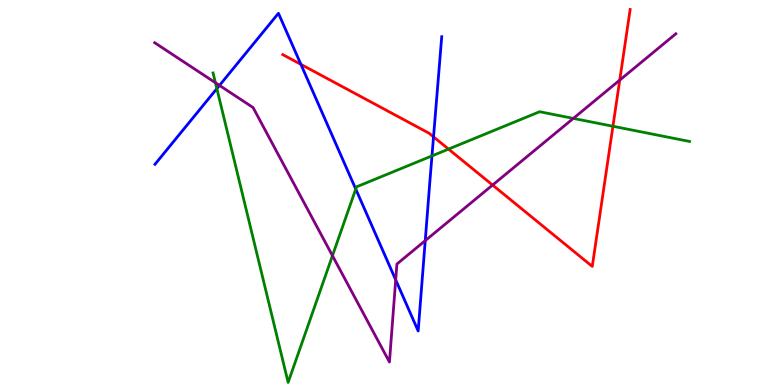[{'lines': ['blue', 'red'], 'intersections': [{'x': 3.88, 'y': 8.33}, {'x': 5.59, 'y': 6.45}]}, {'lines': ['green', 'red'], 'intersections': [{'x': 5.79, 'y': 6.13}, {'x': 7.91, 'y': 6.72}]}, {'lines': ['purple', 'red'], 'intersections': [{'x': 6.36, 'y': 5.19}, {'x': 8.0, 'y': 7.92}]}, {'lines': ['blue', 'green'], 'intersections': [{'x': 2.8, 'y': 7.7}, {'x': 4.59, 'y': 5.09}, {'x': 5.57, 'y': 5.95}]}, {'lines': ['blue', 'purple'], 'intersections': [{'x': 2.83, 'y': 7.78}, {'x': 5.11, 'y': 2.73}, {'x': 5.49, 'y': 3.75}]}, {'lines': ['green', 'purple'], 'intersections': [{'x': 2.78, 'y': 7.85}, {'x': 4.29, 'y': 3.36}, {'x': 7.4, 'y': 6.92}]}]